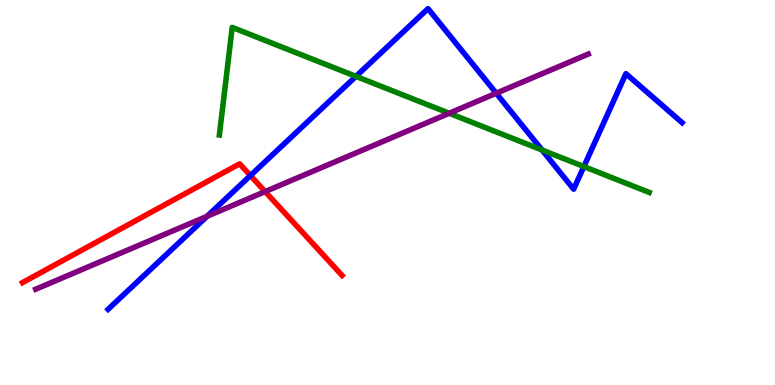[{'lines': ['blue', 'red'], 'intersections': [{'x': 3.23, 'y': 5.44}]}, {'lines': ['green', 'red'], 'intersections': []}, {'lines': ['purple', 'red'], 'intersections': [{'x': 3.42, 'y': 5.02}]}, {'lines': ['blue', 'green'], 'intersections': [{'x': 4.59, 'y': 8.02}, {'x': 6.99, 'y': 6.1}, {'x': 7.53, 'y': 5.67}]}, {'lines': ['blue', 'purple'], 'intersections': [{'x': 2.67, 'y': 4.38}, {'x': 6.4, 'y': 7.58}]}, {'lines': ['green', 'purple'], 'intersections': [{'x': 5.8, 'y': 7.06}]}]